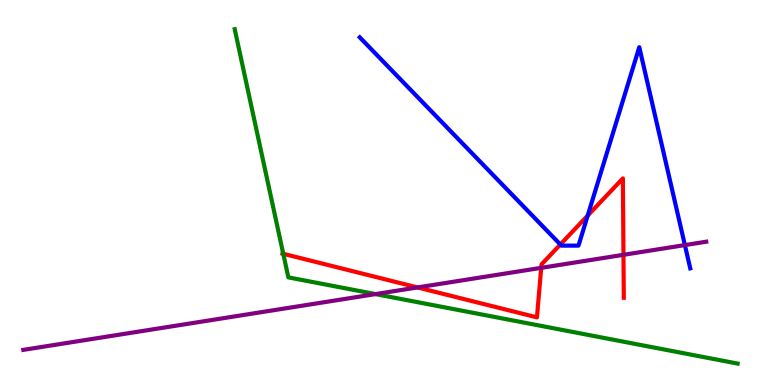[{'lines': ['blue', 'red'], 'intersections': [{'x': 7.23, 'y': 3.65}, {'x': 7.58, 'y': 4.4}]}, {'lines': ['green', 'red'], 'intersections': [{'x': 3.65, 'y': 3.41}]}, {'lines': ['purple', 'red'], 'intersections': [{'x': 5.39, 'y': 2.53}, {'x': 6.98, 'y': 3.04}, {'x': 8.04, 'y': 3.38}]}, {'lines': ['blue', 'green'], 'intersections': []}, {'lines': ['blue', 'purple'], 'intersections': [{'x': 8.84, 'y': 3.63}]}, {'lines': ['green', 'purple'], 'intersections': [{'x': 4.84, 'y': 2.36}]}]